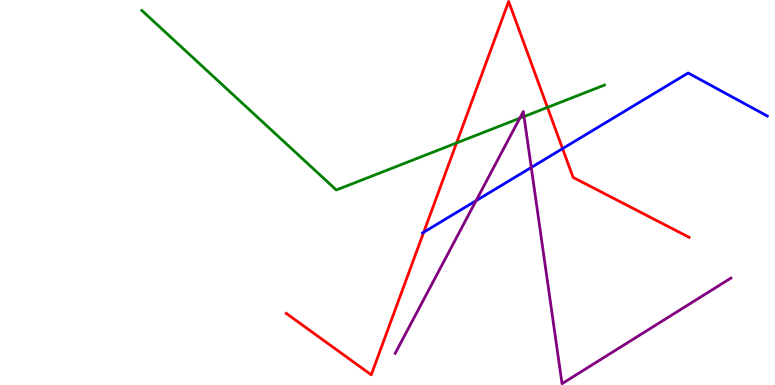[{'lines': ['blue', 'red'], 'intersections': [{'x': 5.47, 'y': 3.97}, {'x': 7.26, 'y': 6.14}]}, {'lines': ['green', 'red'], 'intersections': [{'x': 5.89, 'y': 6.29}, {'x': 7.06, 'y': 7.21}]}, {'lines': ['purple', 'red'], 'intersections': []}, {'lines': ['blue', 'green'], 'intersections': []}, {'lines': ['blue', 'purple'], 'intersections': [{'x': 6.14, 'y': 4.79}, {'x': 6.86, 'y': 5.65}]}, {'lines': ['green', 'purple'], 'intersections': [{'x': 6.71, 'y': 6.93}, {'x': 6.76, 'y': 6.97}]}]